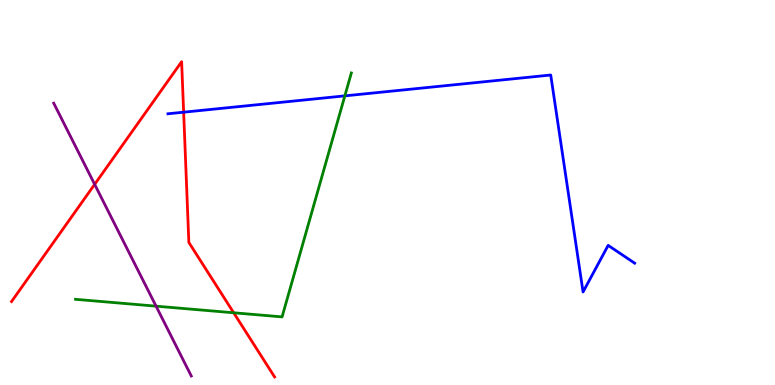[{'lines': ['blue', 'red'], 'intersections': [{'x': 2.37, 'y': 7.09}]}, {'lines': ['green', 'red'], 'intersections': [{'x': 3.02, 'y': 1.88}]}, {'lines': ['purple', 'red'], 'intersections': [{'x': 1.22, 'y': 5.21}]}, {'lines': ['blue', 'green'], 'intersections': [{'x': 4.45, 'y': 7.51}]}, {'lines': ['blue', 'purple'], 'intersections': []}, {'lines': ['green', 'purple'], 'intersections': [{'x': 2.01, 'y': 2.05}]}]